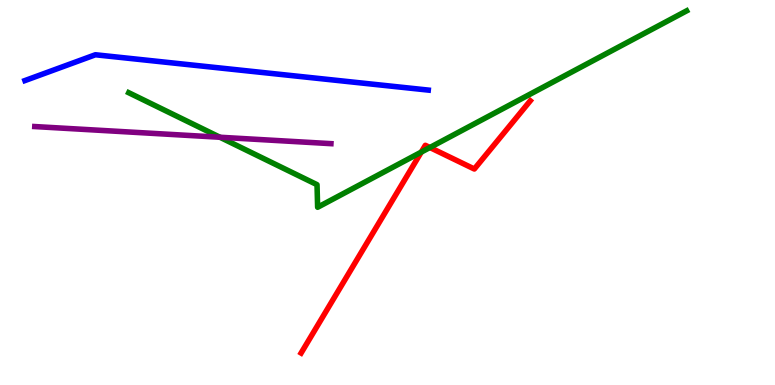[{'lines': ['blue', 'red'], 'intersections': []}, {'lines': ['green', 'red'], 'intersections': [{'x': 5.44, 'y': 6.05}, {'x': 5.55, 'y': 6.17}]}, {'lines': ['purple', 'red'], 'intersections': []}, {'lines': ['blue', 'green'], 'intersections': []}, {'lines': ['blue', 'purple'], 'intersections': []}, {'lines': ['green', 'purple'], 'intersections': [{'x': 2.84, 'y': 6.44}]}]